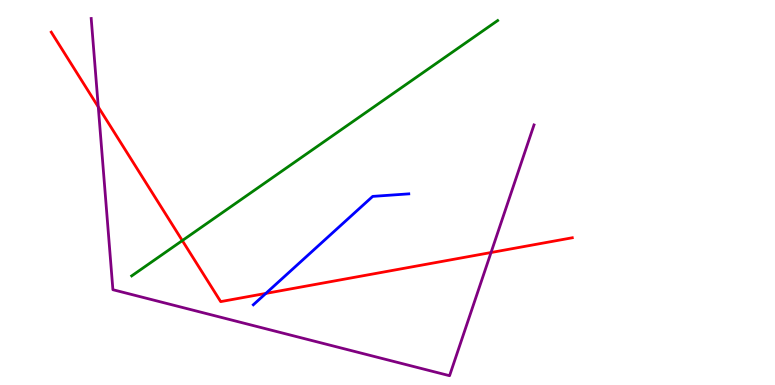[{'lines': ['blue', 'red'], 'intersections': [{'x': 3.43, 'y': 2.38}]}, {'lines': ['green', 'red'], 'intersections': [{'x': 2.35, 'y': 3.75}]}, {'lines': ['purple', 'red'], 'intersections': [{'x': 1.27, 'y': 7.22}, {'x': 6.34, 'y': 3.44}]}, {'lines': ['blue', 'green'], 'intersections': []}, {'lines': ['blue', 'purple'], 'intersections': []}, {'lines': ['green', 'purple'], 'intersections': []}]